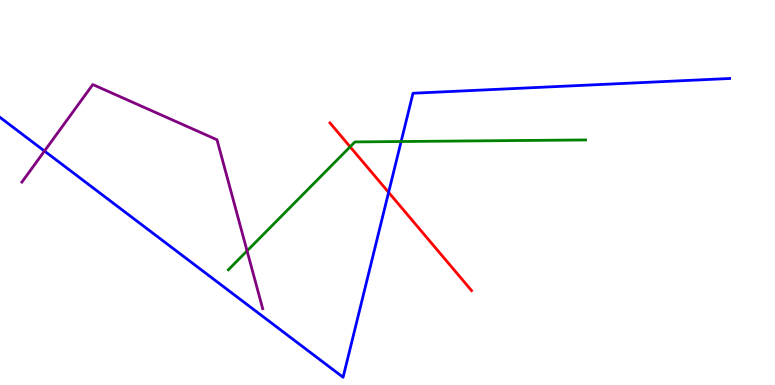[{'lines': ['blue', 'red'], 'intersections': [{'x': 5.01, 'y': 5.0}]}, {'lines': ['green', 'red'], 'intersections': [{'x': 4.52, 'y': 6.19}]}, {'lines': ['purple', 'red'], 'intersections': []}, {'lines': ['blue', 'green'], 'intersections': [{'x': 5.18, 'y': 6.32}]}, {'lines': ['blue', 'purple'], 'intersections': [{'x': 0.574, 'y': 6.08}]}, {'lines': ['green', 'purple'], 'intersections': [{'x': 3.19, 'y': 3.48}]}]